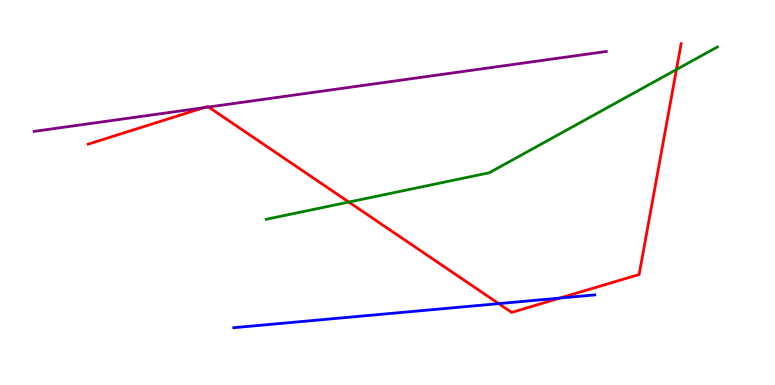[{'lines': ['blue', 'red'], 'intersections': [{'x': 6.43, 'y': 2.11}, {'x': 7.22, 'y': 2.26}]}, {'lines': ['green', 'red'], 'intersections': [{'x': 4.5, 'y': 4.75}, {'x': 8.73, 'y': 8.19}]}, {'lines': ['purple', 'red'], 'intersections': [{'x': 2.63, 'y': 7.2}, {'x': 2.69, 'y': 7.22}]}, {'lines': ['blue', 'green'], 'intersections': []}, {'lines': ['blue', 'purple'], 'intersections': []}, {'lines': ['green', 'purple'], 'intersections': []}]